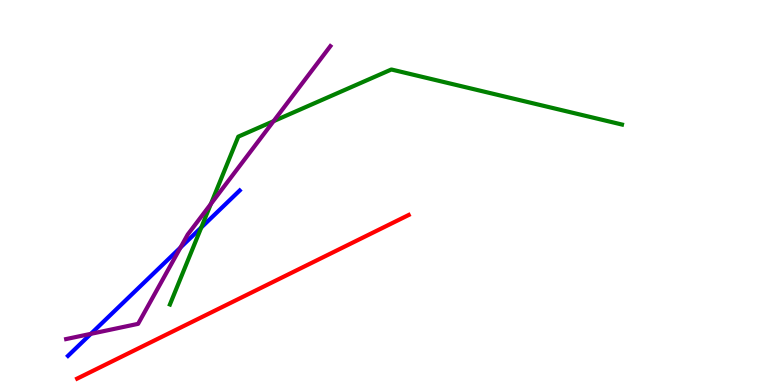[{'lines': ['blue', 'red'], 'intersections': []}, {'lines': ['green', 'red'], 'intersections': []}, {'lines': ['purple', 'red'], 'intersections': []}, {'lines': ['blue', 'green'], 'intersections': [{'x': 2.6, 'y': 4.09}]}, {'lines': ['blue', 'purple'], 'intersections': [{'x': 1.17, 'y': 1.33}, {'x': 2.33, 'y': 3.57}]}, {'lines': ['green', 'purple'], 'intersections': [{'x': 2.72, 'y': 4.7}, {'x': 3.53, 'y': 6.85}]}]